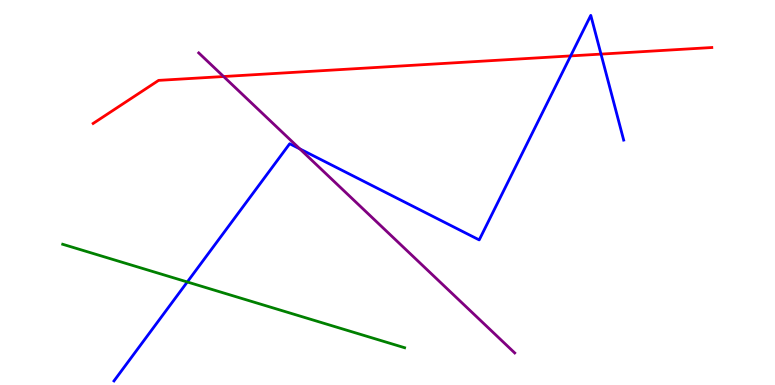[{'lines': ['blue', 'red'], 'intersections': [{'x': 7.36, 'y': 8.55}, {'x': 7.75, 'y': 8.59}]}, {'lines': ['green', 'red'], 'intersections': []}, {'lines': ['purple', 'red'], 'intersections': [{'x': 2.89, 'y': 8.01}]}, {'lines': ['blue', 'green'], 'intersections': [{'x': 2.42, 'y': 2.68}]}, {'lines': ['blue', 'purple'], 'intersections': [{'x': 3.87, 'y': 6.13}]}, {'lines': ['green', 'purple'], 'intersections': []}]